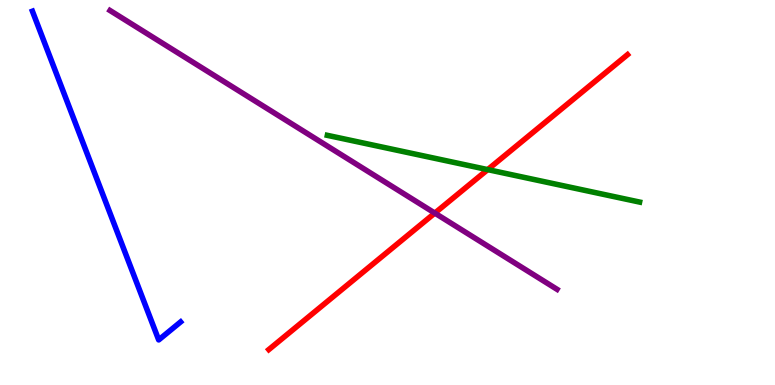[{'lines': ['blue', 'red'], 'intersections': []}, {'lines': ['green', 'red'], 'intersections': [{'x': 6.29, 'y': 5.59}]}, {'lines': ['purple', 'red'], 'intersections': [{'x': 5.61, 'y': 4.47}]}, {'lines': ['blue', 'green'], 'intersections': []}, {'lines': ['blue', 'purple'], 'intersections': []}, {'lines': ['green', 'purple'], 'intersections': []}]